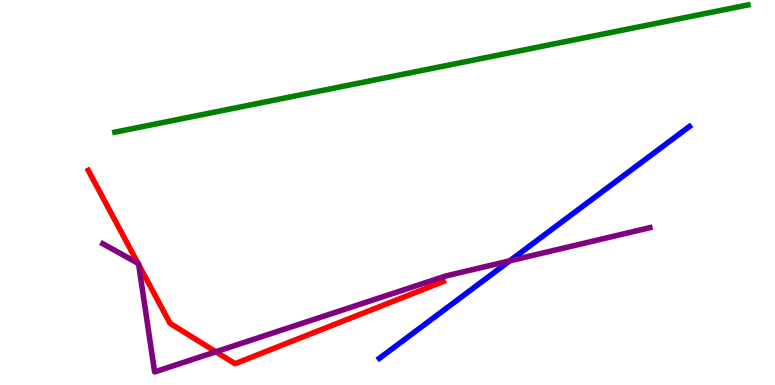[{'lines': ['blue', 'red'], 'intersections': []}, {'lines': ['green', 'red'], 'intersections': []}, {'lines': ['purple', 'red'], 'intersections': [{'x': 1.78, 'y': 3.16}, {'x': 1.79, 'y': 3.13}, {'x': 2.78, 'y': 0.863}]}, {'lines': ['blue', 'green'], 'intersections': []}, {'lines': ['blue', 'purple'], 'intersections': [{'x': 6.58, 'y': 3.23}]}, {'lines': ['green', 'purple'], 'intersections': []}]